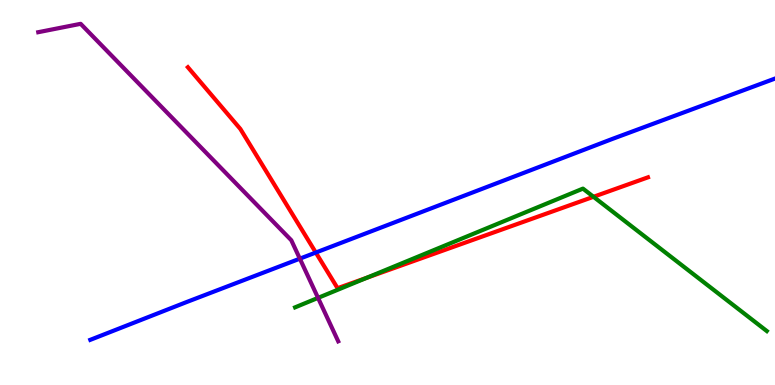[{'lines': ['blue', 'red'], 'intersections': [{'x': 4.07, 'y': 3.44}]}, {'lines': ['green', 'red'], 'intersections': [{'x': 4.73, 'y': 2.78}, {'x': 7.66, 'y': 4.89}]}, {'lines': ['purple', 'red'], 'intersections': []}, {'lines': ['blue', 'green'], 'intersections': []}, {'lines': ['blue', 'purple'], 'intersections': [{'x': 3.87, 'y': 3.28}]}, {'lines': ['green', 'purple'], 'intersections': [{'x': 4.1, 'y': 2.26}]}]